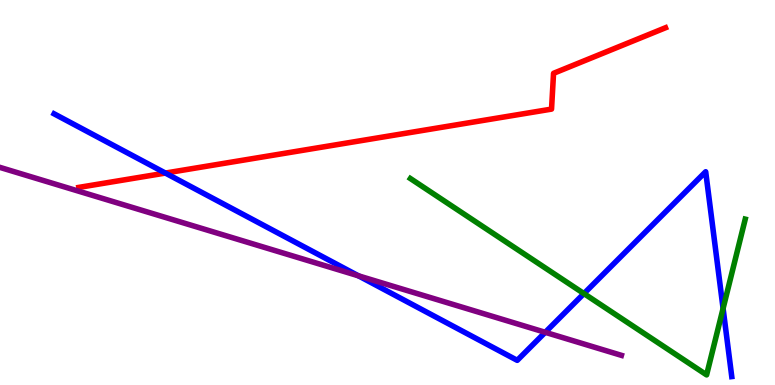[{'lines': ['blue', 'red'], 'intersections': [{'x': 2.13, 'y': 5.5}]}, {'lines': ['green', 'red'], 'intersections': []}, {'lines': ['purple', 'red'], 'intersections': []}, {'lines': ['blue', 'green'], 'intersections': [{'x': 7.53, 'y': 2.37}, {'x': 9.33, 'y': 1.99}]}, {'lines': ['blue', 'purple'], 'intersections': [{'x': 4.62, 'y': 2.84}, {'x': 7.04, 'y': 1.37}]}, {'lines': ['green', 'purple'], 'intersections': []}]